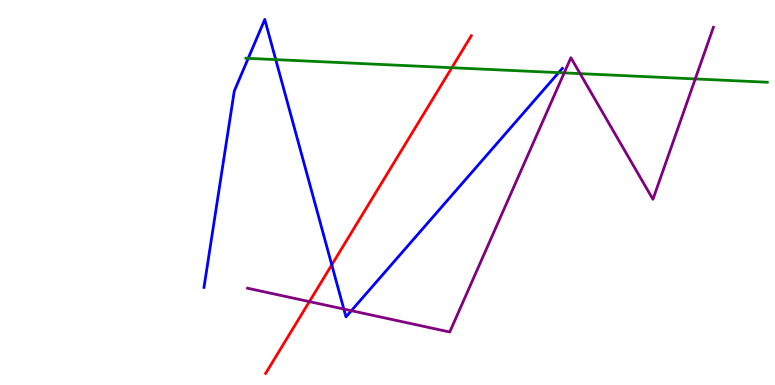[{'lines': ['blue', 'red'], 'intersections': [{'x': 4.28, 'y': 3.12}]}, {'lines': ['green', 'red'], 'intersections': [{'x': 5.83, 'y': 8.24}]}, {'lines': ['purple', 'red'], 'intersections': [{'x': 3.99, 'y': 2.17}]}, {'lines': ['blue', 'green'], 'intersections': [{'x': 3.2, 'y': 8.48}, {'x': 3.56, 'y': 8.45}, {'x': 7.21, 'y': 8.11}]}, {'lines': ['blue', 'purple'], 'intersections': [{'x': 4.44, 'y': 1.97}, {'x': 4.53, 'y': 1.93}]}, {'lines': ['green', 'purple'], 'intersections': [{'x': 7.28, 'y': 8.11}, {'x': 7.49, 'y': 8.09}, {'x': 8.97, 'y': 7.95}]}]